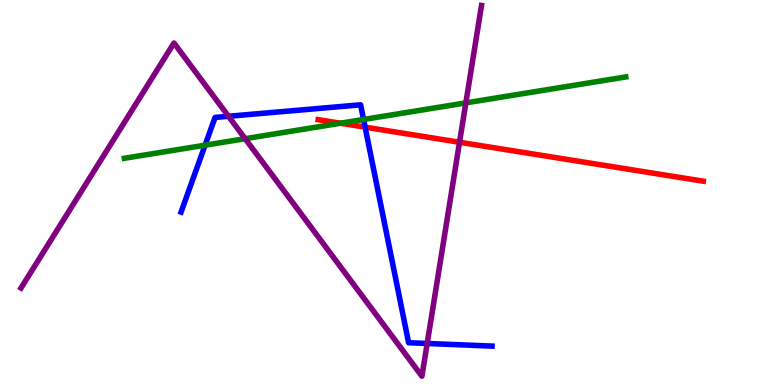[{'lines': ['blue', 'red'], 'intersections': [{'x': 4.71, 'y': 6.7}]}, {'lines': ['green', 'red'], 'intersections': [{'x': 4.39, 'y': 6.8}]}, {'lines': ['purple', 'red'], 'intersections': [{'x': 5.93, 'y': 6.31}]}, {'lines': ['blue', 'green'], 'intersections': [{'x': 2.65, 'y': 6.23}, {'x': 4.69, 'y': 6.9}]}, {'lines': ['blue', 'purple'], 'intersections': [{'x': 2.95, 'y': 6.98}, {'x': 5.51, 'y': 1.08}]}, {'lines': ['green', 'purple'], 'intersections': [{'x': 3.16, 'y': 6.4}, {'x': 6.01, 'y': 7.33}]}]